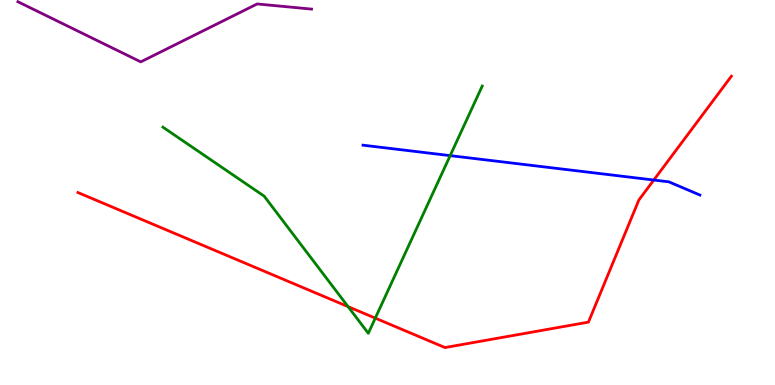[{'lines': ['blue', 'red'], 'intersections': [{'x': 8.44, 'y': 5.32}]}, {'lines': ['green', 'red'], 'intersections': [{'x': 4.49, 'y': 2.04}, {'x': 4.84, 'y': 1.74}]}, {'lines': ['purple', 'red'], 'intersections': []}, {'lines': ['blue', 'green'], 'intersections': [{'x': 5.81, 'y': 5.96}]}, {'lines': ['blue', 'purple'], 'intersections': []}, {'lines': ['green', 'purple'], 'intersections': []}]